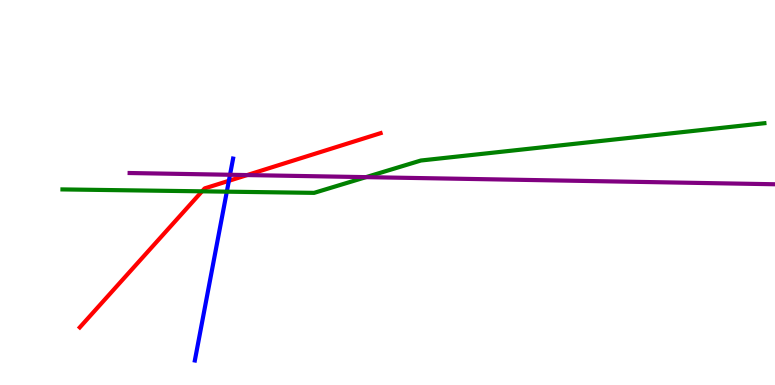[{'lines': ['blue', 'red'], 'intersections': [{'x': 2.95, 'y': 5.3}]}, {'lines': ['green', 'red'], 'intersections': [{'x': 2.61, 'y': 5.03}]}, {'lines': ['purple', 'red'], 'intersections': [{'x': 3.19, 'y': 5.45}]}, {'lines': ['blue', 'green'], 'intersections': [{'x': 2.93, 'y': 5.02}]}, {'lines': ['blue', 'purple'], 'intersections': [{'x': 2.97, 'y': 5.46}]}, {'lines': ['green', 'purple'], 'intersections': [{'x': 4.72, 'y': 5.4}]}]